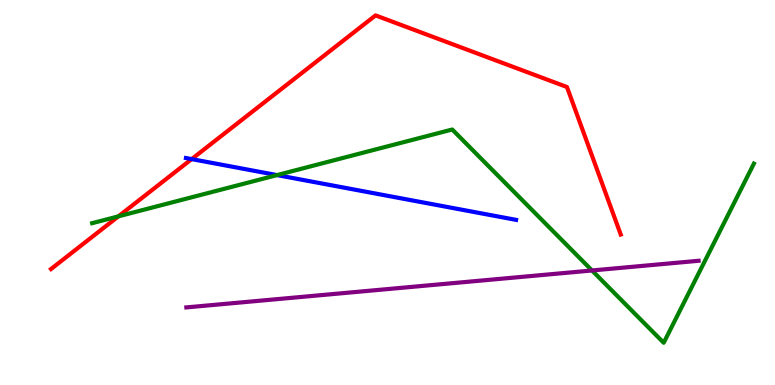[{'lines': ['blue', 'red'], 'intersections': [{'x': 2.47, 'y': 5.87}]}, {'lines': ['green', 'red'], 'intersections': [{'x': 1.53, 'y': 4.38}]}, {'lines': ['purple', 'red'], 'intersections': []}, {'lines': ['blue', 'green'], 'intersections': [{'x': 3.57, 'y': 5.45}]}, {'lines': ['blue', 'purple'], 'intersections': []}, {'lines': ['green', 'purple'], 'intersections': [{'x': 7.64, 'y': 2.97}]}]